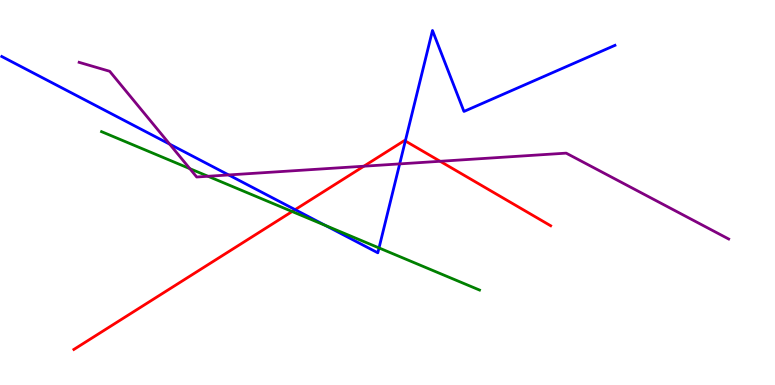[{'lines': ['blue', 'red'], 'intersections': [{'x': 3.81, 'y': 4.55}, {'x': 5.23, 'y': 6.34}]}, {'lines': ['green', 'red'], 'intersections': [{'x': 3.77, 'y': 4.51}]}, {'lines': ['purple', 'red'], 'intersections': [{'x': 4.7, 'y': 5.68}, {'x': 5.68, 'y': 5.81}]}, {'lines': ['blue', 'green'], 'intersections': [{'x': 4.2, 'y': 4.14}, {'x': 4.89, 'y': 3.56}]}, {'lines': ['blue', 'purple'], 'intersections': [{'x': 2.19, 'y': 6.26}, {'x': 2.95, 'y': 5.46}, {'x': 5.16, 'y': 5.74}]}, {'lines': ['green', 'purple'], 'intersections': [{'x': 2.45, 'y': 5.62}, {'x': 2.68, 'y': 5.42}]}]